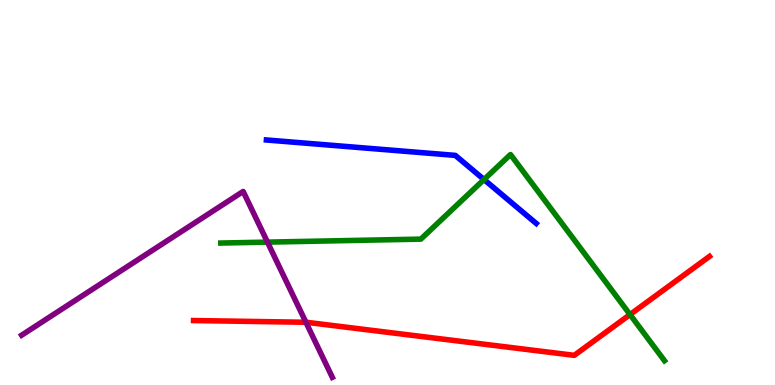[{'lines': ['blue', 'red'], 'intersections': []}, {'lines': ['green', 'red'], 'intersections': [{'x': 8.13, 'y': 1.83}]}, {'lines': ['purple', 'red'], 'intersections': [{'x': 3.95, 'y': 1.63}]}, {'lines': ['blue', 'green'], 'intersections': [{'x': 6.25, 'y': 5.34}]}, {'lines': ['blue', 'purple'], 'intersections': []}, {'lines': ['green', 'purple'], 'intersections': [{'x': 3.45, 'y': 3.71}]}]